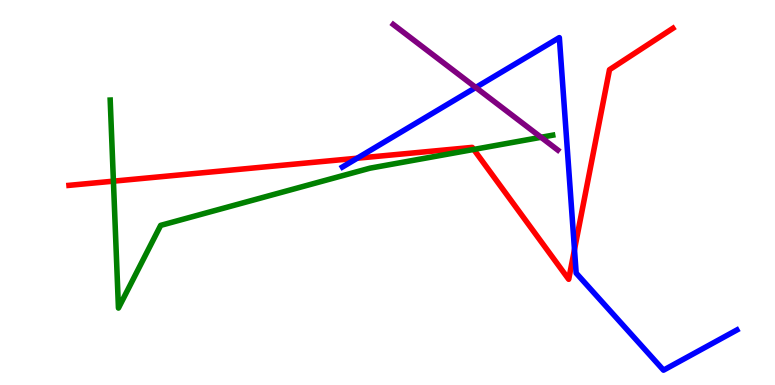[{'lines': ['blue', 'red'], 'intersections': [{'x': 4.61, 'y': 5.89}, {'x': 7.41, 'y': 3.52}]}, {'lines': ['green', 'red'], 'intersections': [{'x': 1.46, 'y': 5.29}, {'x': 6.11, 'y': 6.12}]}, {'lines': ['purple', 'red'], 'intersections': []}, {'lines': ['blue', 'green'], 'intersections': []}, {'lines': ['blue', 'purple'], 'intersections': [{'x': 6.14, 'y': 7.73}]}, {'lines': ['green', 'purple'], 'intersections': [{'x': 6.98, 'y': 6.43}]}]